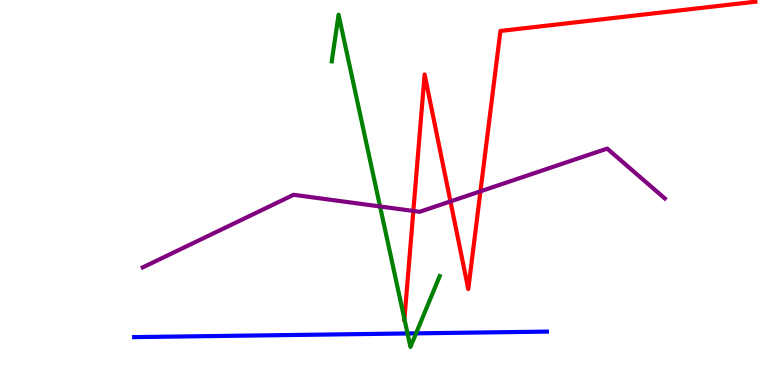[{'lines': ['blue', 'red'], 'intersections': []}, {'lines': ['green', 'red'], 'intersections': [{'x': 5.22, 'y': 1.71}]}, {'lines': ['purple', 'red'], 'intersections': [{'x': 5.33, 'y': 4.52}, {'x': 5.81, 'y': 4.77}, {'x': 6.2, 'y': 5.03}]}, {'lines': ['blue', 'green'], 'intersections': [{'x': 5.26, 'y': 1.34}, {'x': 5.37, 'y': 1.34}]}, {'lines': ['blue', 'purple'], 'intersections': []}, {'lines': ['green', 'purple'], 'intersections': [{'x': 4.9, 'y': 4.64}]}]